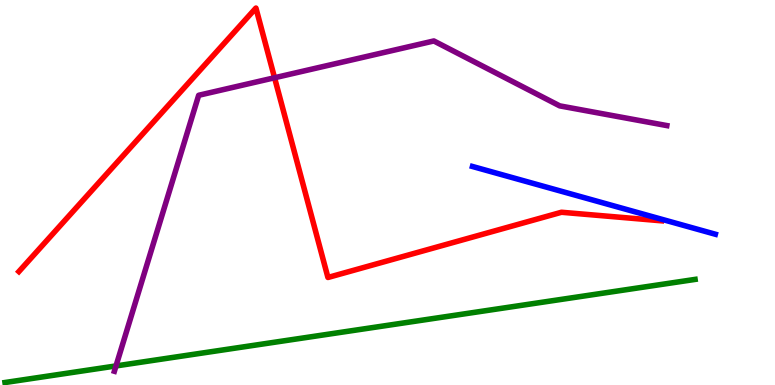[{'lines': ['blue', 'red'], 'intersections': []}, {'lines': ['green', 'red'], 'intersections': []}, {'lines': ['purple', 'red'], 'intersections': [{'x': 3.54, 'y': 7.98}]}, {'lines': ['blue', 'green'], 'intersections': []}, {'lines': ['blue', 'purple'], 'intersections': []}, {'lines': ['green', 'purple'], 'intersections': [{'x': 1.5, 'y': 0.495}]}]